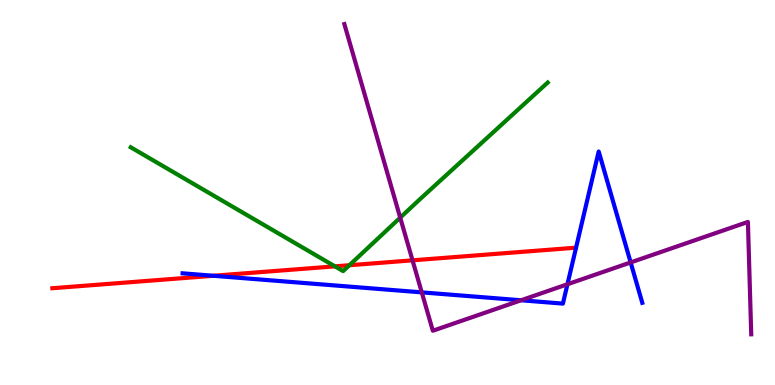[{'lines': ['blue', 'red'], 'intersections': [{'x': 2.75, 'y': 2.84}]}, {'lines': ['green', 'red'], 'intersections': [{'x': 4.32, 'y': 3.08}, {'x': 4.51, 'y': 3.11}]}, {'lines': ['purple', 'red'], 'intersections': [{'x': 5.32, 'y': 3.24}]}, {'lines': ['blue', 'green'], 'intersections': []}, {'lines': ['blue', 'purple'], 'intersections': [{'x': 5.44, 'y': 2.41}, {'x': 6.72, 'y': 2.2}, {'x': 7.32, 'y': 2.62}, {'x': 8.14, 'y': 3.18}]}, {'lines': ['green', 'purple'], 'intersections': [{'x': 5.16, 'y': 4.35}]}]